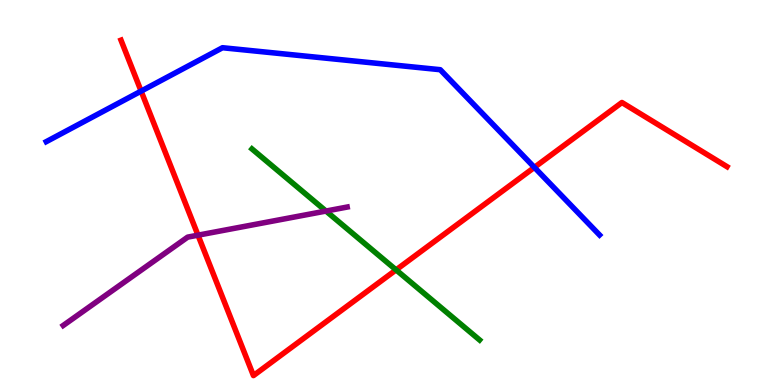[{'lines': ['blue', 'red'], 'intersections': [{'x': 1.82, 'y': 7.63}, {'x': 6.9, 'y': 5.65}]}, {'lines': ['green', 'red'], 'intersections': [{'x': 5.11, 'y': 2.99}]}, {'lines': ['purple', 'red'], 'intersections': [{'x': 2.55, 'y': 3.89}]}, {'lines': ['blue', 'green'], 'intersections': []}, {'lines': ['blue', 'purple'], 'intersections': []}, {'lines': ['green', 'purple'], 'intersections': [{'x': 4.21, 'y': 4.52}]}]